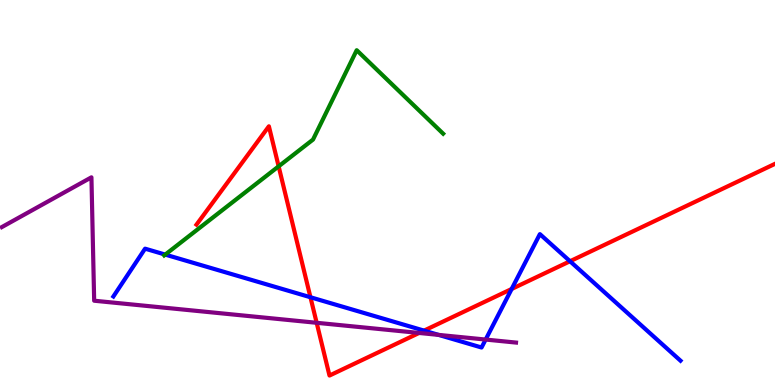[{'lines': ['blue', 'red'], 'intersections': [{'x': 4.01, 'y': 2.28}, {'x': 5.47, 'y': 1.41}, {'x': 6.6, 'y': 2.49}, {'x': 7.36, 'y': 3.21}]}, {'lines': ['green', 'red'], 'intersections': [{'x': 3.6, 'y': 5.68}]}, {'lines': ['purple', 'red'], 'intersections': [{'x': 4.09, 'y': 1.62}, {'x': 5.41, 'y': 1.35}]}, {'lines': ['blue', 'green'], 'intersections': [{'x': 2.13, 'y': 3.39}]}, {'lines': ['blue', 'purple'], 'intersections': [{'x': 5.66, 'y': 1.3}, {'x': 6.27, 'y': 1.18}]}, {'lines': ['green', 'purple'], 'intersections': []}]